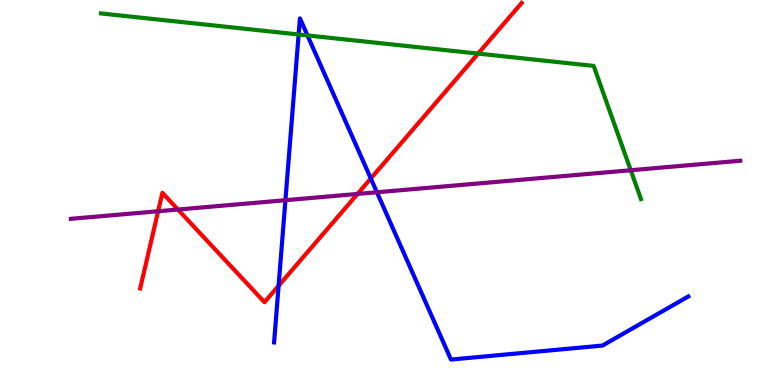[{'lines': ['blue', 'red'], 'intersections': [{'x': 3.59, 'y': 2.58}, {'x': 4.78, 'y': 5.36}]}, {'lines': ['green', 'red'], 'intersections': [{'x': 6.17, 'y': 8.61}]}, {'lines': ['purple', 'red'], 'intersections': [{'x': 2.04, 'y': 4.51}, {'x': 2.3, 'y': 4.56}, {'x': 4.61, 'y': 4.96}]}, {'lines': ['blue', 'green'], 'intersections': [{'x': 3.85, 'y': 9.1}, {'x': 3.97, 'y': 9.08}]}, {'lines': ['blue', 'purple'], 'intersections': [{'x': 3.68, 'y': 4.8}, {'x': 4.86, 'y': 5.01}]}, {'lines': ['green', 'purple'], 'intersections': [{'x': 8.14, 'y': 5.58}]}]